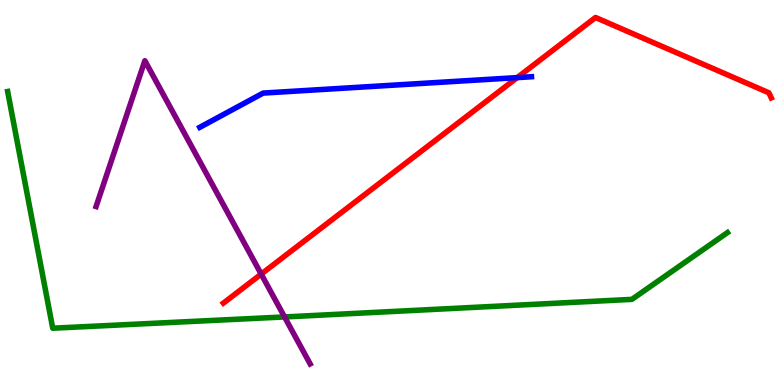[{'lines': ['blue', 'red'], 'intersections': [{'x': 6.67, 'y': 7.98}]}, {'lines': ['green', 'red'], 'intersections': []}, {'lines': ['purple', 'red'], 'intersections': [{'x': 3.37, 'y': 2.88}]}, {'lines': ['blue', 'green'], 'intersections': []}, {'lines': ['blue', 'purple'], 'intersections': []}, {'lines': ['green', 'purple'], 'intersections': [{'x': 3.67, 'y': 1.77}]}]